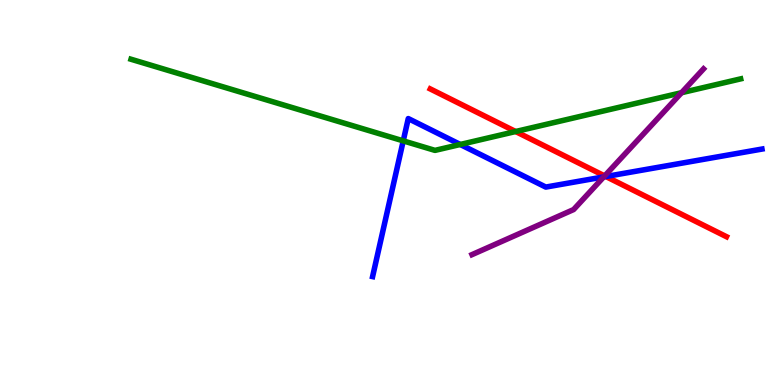[{'lines': ['blue', 'red'], 'intersections': [{'x': 7.82, 'y': 5.42}]}, {'lines': ['green', 'red'], 'intersections': [{'x': 6.65, 'y': 6.58}]}, {'lines': ['purple', 'red'], 'intersections': [{'x': 7.8, 'y': 5.43}]}, {'lines': ['blue', 'green'], 'intersections': [{'x': 5.2, 'y': 6.34}, {'x': 5.94, 'y': 6.25}]}, {'lines': ['blue', 'purple'], 'intersections': [{'x': 7.79, 'y': 5.41}]}, {'lines': ['green', 'purple'], 'intersections': [{'x': 8.79, 'y': 7.59}]}]